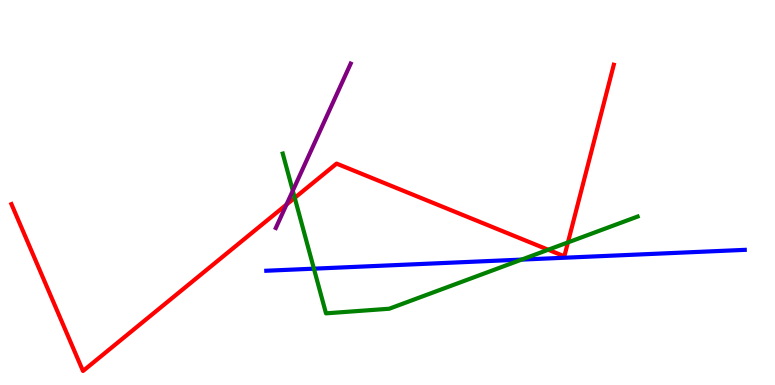[{'lines': ['blue', 'red'], 'intersections': []}, {'lines': ['green', 'red'], 'intersections': [{'x': 3.8, 'y': 4.86}, {'x': 7.07, 'y': 3.51}, {'x': 7.33, 'y': 3.7}]}, {'lines': ['purple', 'red'], 'intersections': [{'x': 3.7, 'y': 4.69}]}, {'lines': ['blue', 'green'], 'intersections': [{'x': 4.05, 'y': 3.02}, {'x': 6.73, 'y': 3.26}]}, {'lines': ['blue', 'purple'], 'intersections': []}, {'lines': ['green', 'purple'], 'intersections': [{'x': 3.78, 'y': 5.05}]}]